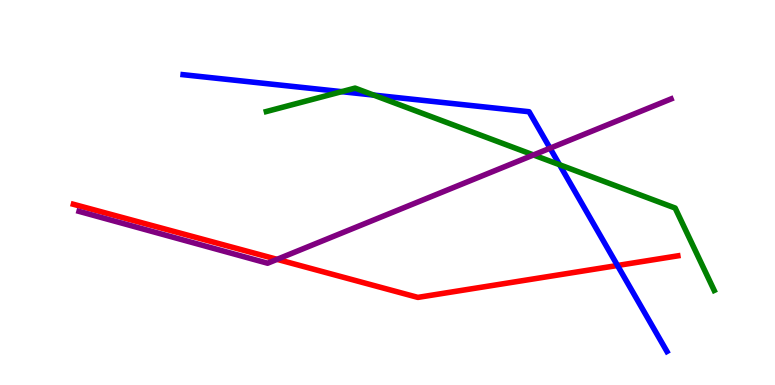[{'lines': ['blue', 'red'], 'intersections': [{'x': 7.97, 'y': 3.1}]}, {'lines': ['green', 'red'], 'intersections': []}, {'lines': ['purple', 'red'], 'intersections': [{'x': 3.58, 'y': 3.26}]}, {'lines': ['blue', 'green'], 'intersections': [{'x': 4.41, 'y': 7.62}, {'x': 4.82, 'y': 7.53}, {'x': 7.22, 'y': 5.72}]}, {'lines': ['blue', 'purple'], 'intersections': [{'x': 7.1, 'y': 6.15}]}, {'lines': ['green', 'purple'], 'intersections': [{'x': 6.88, 'y': 5.98}]}]